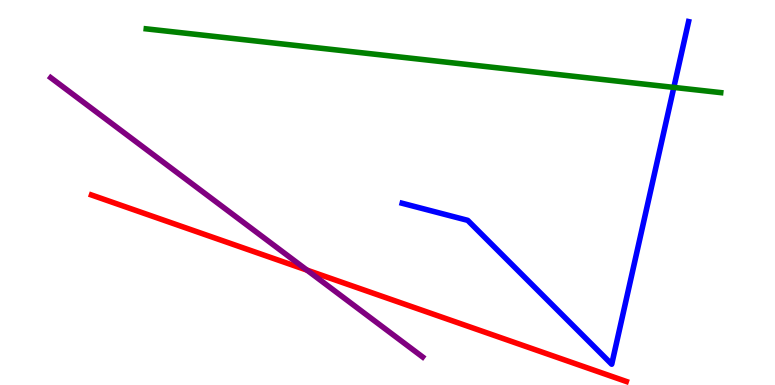[{'lines': ['blue', 'red'], 'intersections': []}, {'lines': ['green', 'red'], 'intersections': []}, {'lines': ['purple', 'red'], 'intersections': [{'x': 3.96, 'y': 2.98}]}, {'lines': ['blue', 'green'], 'intersections': [{'x': 8.69, 'y': 7.73}]}, {'lines': ['blue', 'purple'], 'intersections': []}, {'lines': ['green', 'purple'], 'intersections': []}]